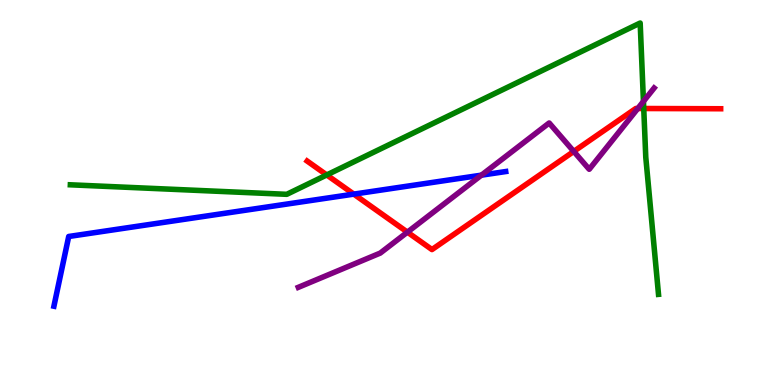[{'lines': ['blue', 'red'], 'intersections': [{'x': 4.57, 'y': 4.96}]}, {'lines': ['green', 'red'], 'intersections': [{'x': 4.22, 'y': 5.46}, {'x': 8.31, 'y': 7.18}]}, {'lines': ['purple', 'red'], 'intersections': [{'x': 5.26, 'y': 3.97}, {'x': 7.4, 'y': 6.07}, {'x': 8.23, 'y': 7.18}]}, {'lines': ['blue', 'green'], 'intersections': []}, {'lines': ['blue', 'purple'], 'intersections': [{'x': 6.21, 'y': 5.45}]}, {'lines': ['green', 'purple'], 'intersections': [{'x': 8.3, 'y': 7.37}]}]